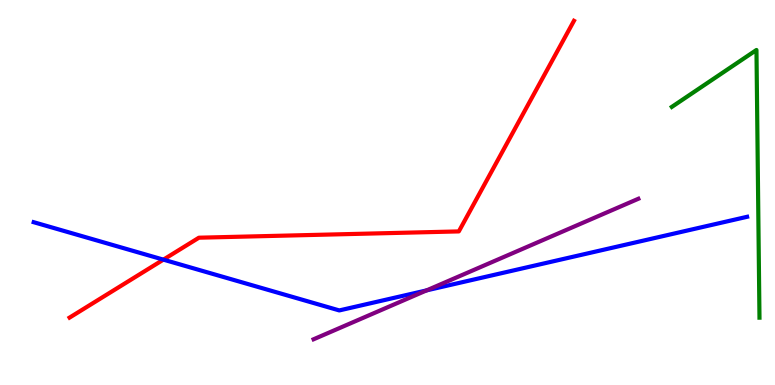[{'lines': ['blue', 'red'], 'intersections': [{'x': 2.11, 'y': 3.26}]}, {'lines': ['green', 'red'], 'intersections': []}, {'lines': ['purple', 'red'], 'intersections': []}, {'lines': ['blue', 'green'], 'intersections': []}, {'lines': ['blue', 'purple'], 'intersections': [{'x': 5.5, 'y': 2.46}]}, {'lines': ['green', 'purple'], 'intersections': []}]